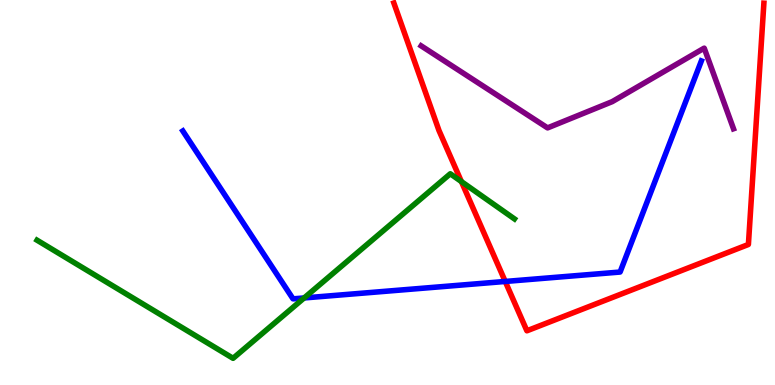[{'lines': ['blue', 'red'], 'intersections': [{'x': 6.52, 'y': 2.69}]}, {'lines': ['green', 'red'], 'intersections': [{'x': 5.95, 'y': 5.28}]}, {'lines': ['purple', 'red'], 'intersections': []}, {'lines': ['blue', 'green'], 'intersections': [{'x': 3.92, 'y': 2.26}]}, {'lines': ['blue', 'purple'], 'intersections': []}, {'lines': ['green', 'purple'], 'intersections': []}]